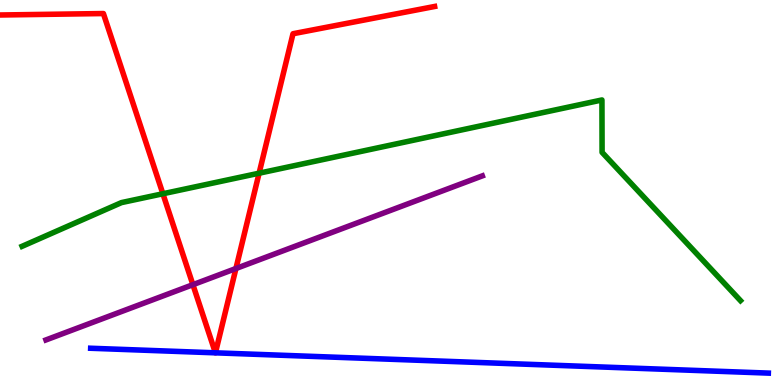[{'lines': ['blue', 'red'], 'intersections': [{'x': 2.78, 'y': 0.836}, {'x': 2.78, 'y': 0.836}]}, {'lines': ['green', 'red'], 'intersections': [{'x': 2.1, 'y': 4.97}, {'x': 3.34, 'y': 5.5}]}, {'lines': ['purple', 'red'], 'intersections': [{'x': 2.49, 'y': 2.61}, {'x': 3.04, 'y': 3.03}]}, {'lines': ['blue', 'green'], 'intersections': []}, {'lines': ['blue', 'purple'], 'intersections': []}, {'lines': ['green', 'purple'], 'intersections': []}]